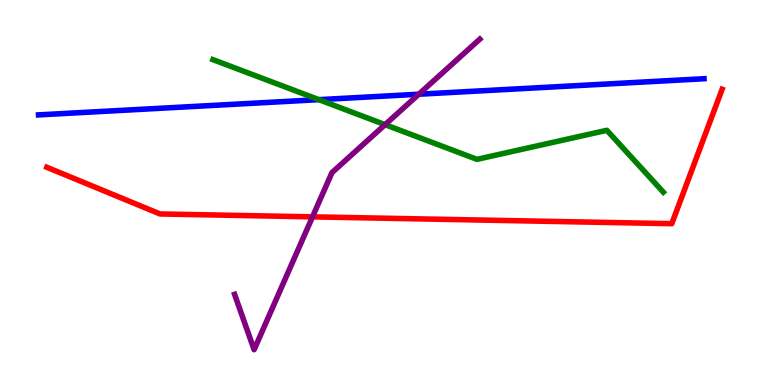[{'lines': ['blue', 'red'], 'intersections': []}, {'lines': ['green', 'red'], 'intersections': []}, {'lines': ['purple', 'red'], 'intersections': [{'x': 4.03, 'y': 4.37}]}, {'lines': ['blue', 'green'], 'intersections': [{'x': 4.11, 'y': 7.41}]}, {'lines': ['blue', 'purple'], 'intersections': [{'x': 5.4, 'y': 7.55}]}, {'lines': ['green', 'purple'], 'intersections': [{'x': 4.97, 'y': 6.76}]}]